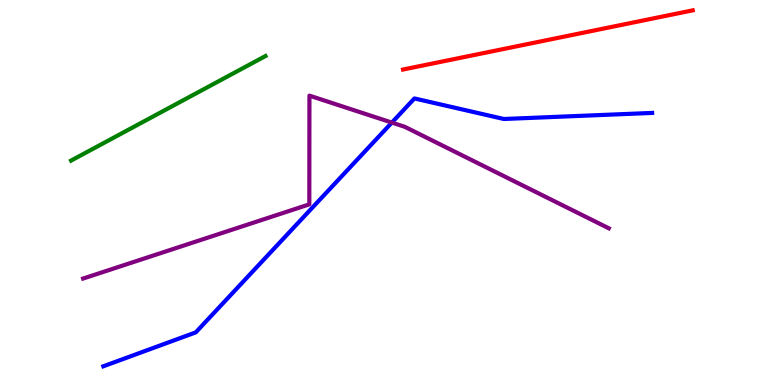[{'lines': ['blue', 'red'], 'intersections': []}, {'lines': ['green', 'red'], 'intersections': []}, {'lines': ['purple', 'red'], 'intersections': []}, {'lines': ['blue', 'green'], 'intersections': []}, {'lines': ['blue', 'purple'], 'intersections': [{'x': 5.06, 'y': 6.82}]}, {'lines': ['green', 'purple'], 'intersections': []}]